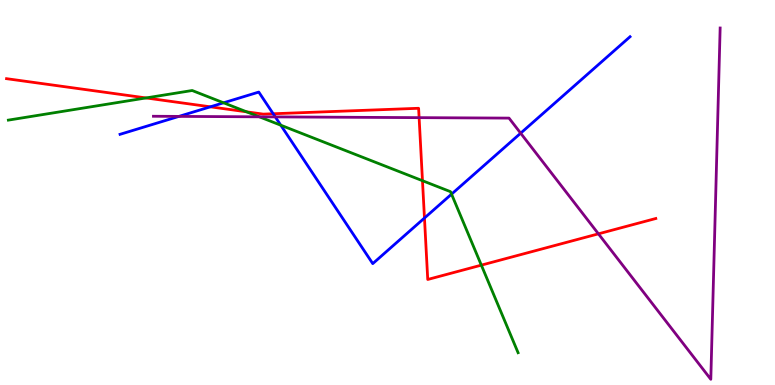[{'lines': ['blue', 'red'], 'intersections': [{'x': 2.71, 'y': 7.23}, {'x': 3.52, 'y': 7.05}, {'x': 5.48, 'y': 4.34}]}, {'lines': ['green', 'red'], 'intersections': [{'x': 1.88, 'y': 7.46}, {'x': 3.18, 'y': 7.1}, {'x': 5.45, 'y': 5.31}, {'x': 6.21, 'y': 3.11}]}, {'lines': ['purple', 'red'], 'intersections': [{'x': 5.41, 'y': 6.94}, {'x': 7.72, 'y': 3.93}]}, {'lines': ['blue', 'green'], 'intersections': [{'x': 2.88, 'y': 7.33}, {'x': 3.62, 'y': 6.75}, {'x': 5.83, 'y': 4.96}]}, {'lines': ['blue', 'purple'], 'intersections': [{'x': 2.31, 'y': 6.98}, {'x': 3.55, 'y': 6.96}, {'x': 6.72, 'y': 6.54}]}, {'lines': ['green', 'purple'], 'intersections': [{'x': 3.35, 'y': 6.97}]}]